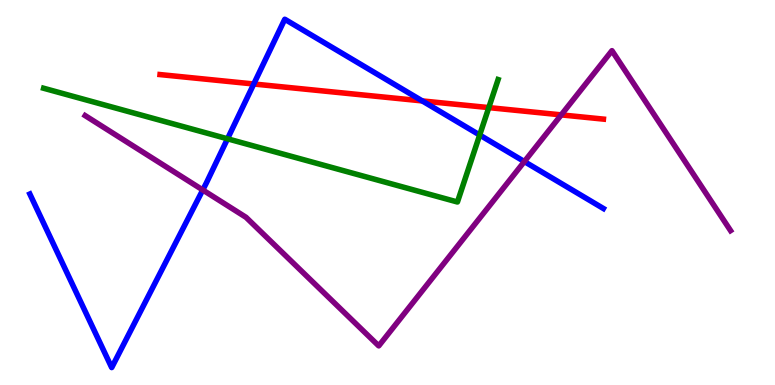[{'lines': ['blue', 'red'], 'intersections': [{'x': 3.27, 'y': 7.82}, {'x': 5.45, 'y': 7.38}]}, {'lines': ['green', 'red'], 'intersections': [{'x': 6.31, 'y': 7.21}]}, {'lines': ['purple', 'red'], 'intersections': [{'x': 7.24, 'y': 7.02}]}, {'lines': ['blue', 'green'], 'intersections': [{'x': 2.94, 'y': 6.39}, {'x': 6.19, 'y': 6.49}]}, {'lines': ['blue', 'purple'], 'intersections': [{'x': 2.62, 'y': 5.07}, {'x': 6.77, 'y': 5.8}]}, {'lines': ['green', 'purple'], 'intersections': []}]